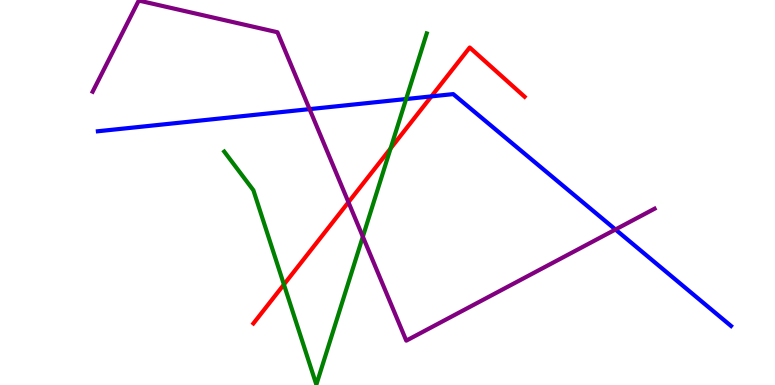[{'lines': ['blue', 'red'], 'intersections': [{'x': 5.57, 'y': 7.5}]}, {'lines': ['green', 'red'], 'intersections': [{'x': 3.66, 'y': 2.61}, {'x': 5.04, 'y': 6.14}]}, {'lines': ['purple', 'red'], 'intersections': [{'x': 4.5, 'y': 4.75}]}, {'lines': ['blue', 'green'], 'intersections': [{'x': 5.24, 'y': 7.43}]}, {'lines': ['blue', 'purple'], 'intersections': [{'x': 3.99, 'y': 7.17}, {'x': 7.94, 'y': 4.04}]}, {'lines': ['green', 'purple'], 'intersections': [{'x': 4.68, 'y': 3.85}]}]